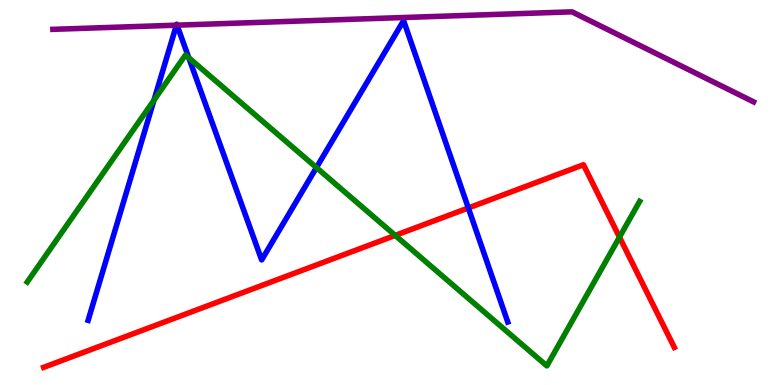[{'lines': ['blue', 'red'], 'intersections': [{'x': 6.04, 'y': 4.6}]}, {'lines': ['green', 'red'], 'intersections': [{'x': 5.1, 'y': 3.89}, {'x': 7.99, 'y': 3.84}]}, {'lines': ['purple', 'red'], 'intersections': []}, {'lines': ['blue', 'green'], 'intersections': [{'x': 1.99, 'y': 7.4}, {'x': 2.44, 'y': 8.5}, {'x': 4.08, 'y': 5.65}]}, {'lines': ['blue', 'purple'], 'intersections': [{'x': 2.28, 'y': 9.35}, {'x': 2.28, 'y': 9.35}]}, {'lines': ['green', 'purple'], 'intersections': []}]